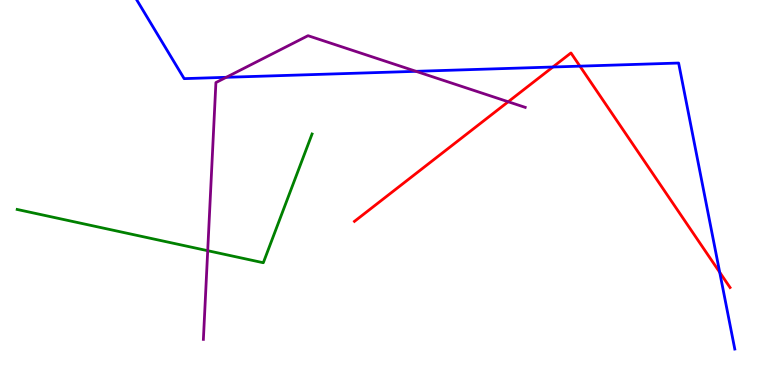[{'lines': ['blue', 'red'], 'intersections': [{'x': 7.13, 'y': 8.26}, {'x': 7.48, 'y': 8.28}, {'x': 9.29, 'y': 2.93}]}, {'lines': ['green', 'red'], 'intersections': []}, {'lines': ['purple', 'red'], 'intersections': [{'x': 6.56, 'y': 7.36}]}, {'lines': ['blue', 'green'], 'intersections': []}, {'lines': ['blue', 'purple'], 'intersections': [{'x': 2.92, 'y': 7.99}, {'x': 5.37, 'y': 8.15}]}, {'lines': ['green', 'purple'], 'intersections': [{'x': 2.68, 'y': 3.49}]}]